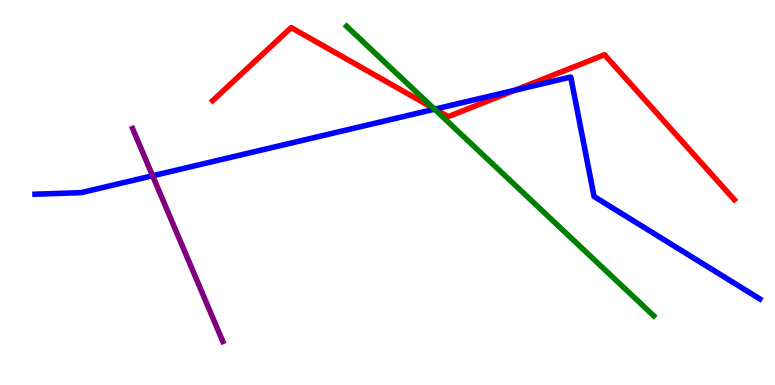[{'lines': ['blue', 'red'], 'intersections': [{'x': 5.61, 'y': 7.17}, {'x': 6.65, 'y': 7.66}]}, {'lines': ['green', 'red'], 'intersections': [{'x': 5.6, 'y': 7.18}]}, {'lines': ['purple', 'red'], 'intersections': []}, {'lines': ['blue', 'green'], 'intersections': [{'x': 5.61, 'y': 7.16}]}, {'lines': ['blue', 'purple'], 'intersections': [{'x': 1.97, 'y': 5.43}]}, {'lines': ['green', 'purple'], 'intersections': []}]